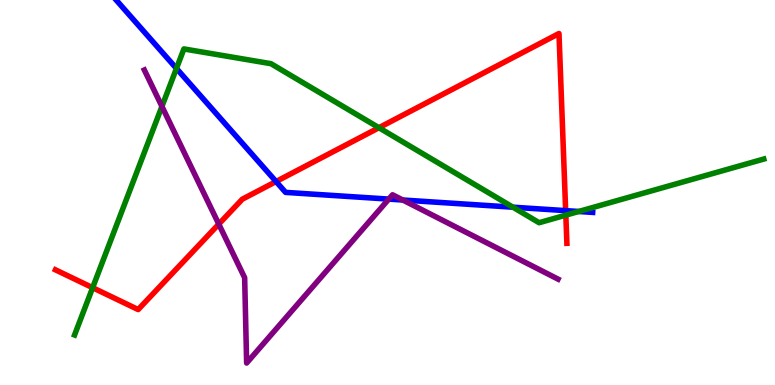[{'lines': ['blue', 'red'], 'intersections': [{'x': 3.56, 'y': 5.28}, {'x': 7.3, 'y': 4.53}]}, {'lines': ['green', 'red'], 'intersections': [{'x': 1.2, 'y': 2.53}, {'x': 4.89, 'y': 6.68}, {'x': 7.3, 'y': 4.41}]}, {'lines': ['purple', 'red'], 'intersections': [{'x': 2.82, 'y': 4.18}]}, {'lines': ['blue', 'green'], 'intersections': [{'x': 2.28, 'y': 8.22}, {'x': 6.62, 'y': 4.62}, {'x': 7.47, 'y': 4.51}]}, {'lines': ['blue', 'purple'], 'intersections': [{'x': 5.02, 'y': 4.83}, {'x': 5.2, 'y': 4.8}]}, {'lines': ['green', 'purple'], 'intersections': [{'x': 2.09, 'y': 7.24}]}]